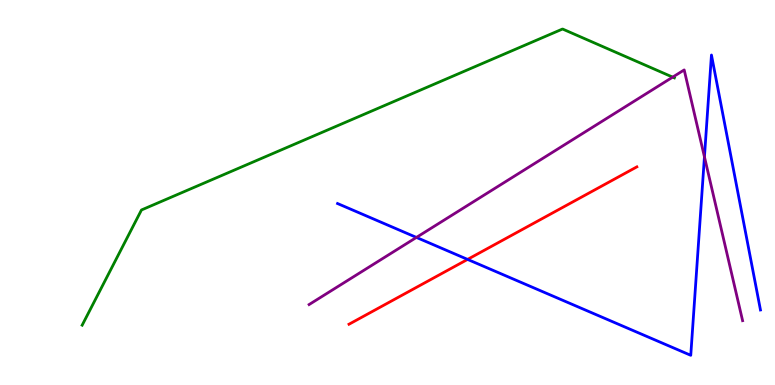[{'lines': ['blue', 'red'], 'intersections': [{'x': 6.03, 'y': 3.26}]}, {'lines': ['green', 'red'], 'intersections': []}, {'lines': ['purple', 'red'], 'intersections': []}, {'lines': ['blue', 'green'], 'intersections': []}, {'lines': ['blue', 'purple'], 'intersections': [{'x': 5.37, 'y': 3.83}, {'x': 9.09, 'y': 5.93}]}, {'lines': ['green', 'purple'], 'intersections': [{'x': 8.68, 'y': 8.0}]}]